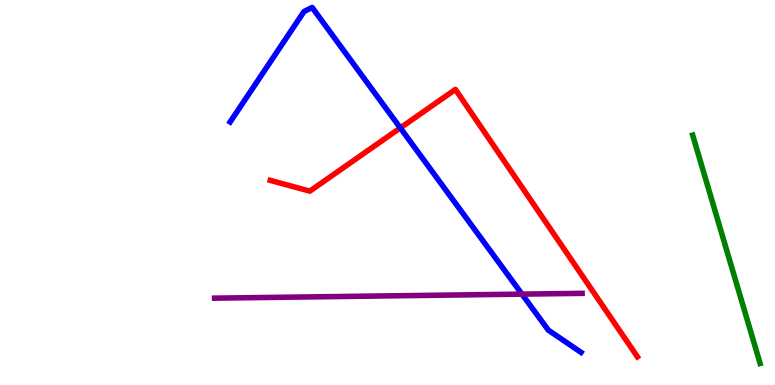[{'lines': ['blue', 'red'], 'intersections': [{'x': 5.17, 'y': 6.68}]}, {'lines': ['green', 'red'], 'intersections': []}, {'lines': ['purple', 'red'], 'intersections': []}, {'lines': ['blue', 'green'], 'intersections': []}, {'lines': ['blue', 'purple'], 'intersections': [{'x': 6.74, 'y': 2.36}]}, {'lines': ['green', 'purple'], 'intersections': []}]